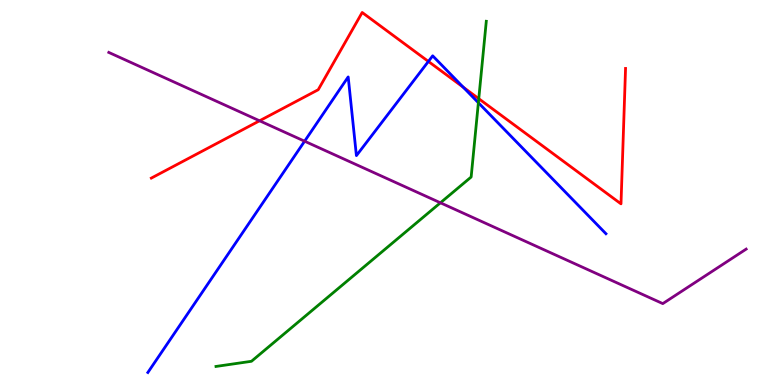[{'lines': ['blue', 'red'], 'intersections': [{'x': 5.53, 'y': 8.4}, {'x': 5.98, 'y': 7.73}]}, {'lines': ['green', 'red'], 'intersections': [{'x': 6.18, 'y': 7.44}]}, {'lines': ['purple', 'red'], 'intersections': [{'x': 3.35, 'y': 6.86}]}, {'lines': ['blue', 'green'], 'intersections': [{'x': 6.17, 'y': 7.33}]}, {'lines': ['blue', 'purple'], 'intersections': [{'x': 3.93, 'y': 6.33}]}, {'lines': ['green', 'purple'], 'intersections': [{'x': 5.68, 'y': 4.73}]}]